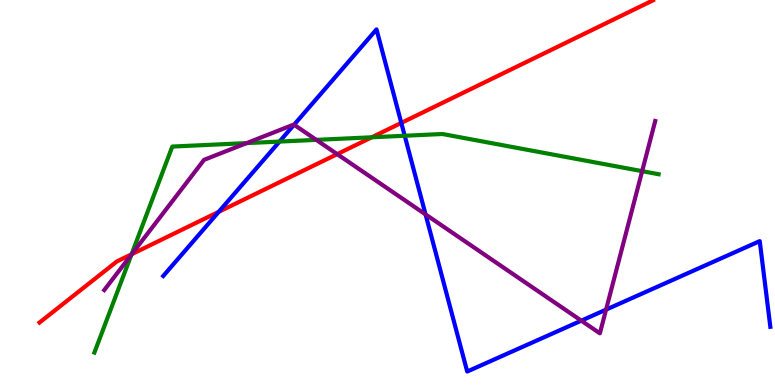[{'lines': ['blue', 'red'], 'intersections': [{'x': 2.82, 'y': 4.5}, {'x': 5.18, 'y': 6.81}]}, {'lines': ['green', 'red'], 'intersections': [{'x': 1.7, 'y': 3.4}, {'x': 4.8, 'y': 6.43}]}, {'lines': ['purple', 'red'], 'intersections': [{'x': 1.7, 'y': 3.4}, {'x': 4.35, 'y': 6.0}]}, {'lines': ['blue', 'green'], 'intersections': [{'x': 3.61, 'y': 6.32}, {'x': 5.22, 'y': 6.47}]}, {'lines': ['blue', 'purple'], 'intersections': [{'x': 3.79, 'y': 6.76}, {'x': 5.49, 'y': 4.43}, {'x': 7.5, 'y': 1.67}, {'x': 7.82, 'y': 1.96}]}, {'lines': ['green', 'purple'], 'intersections': [{'x': 1.7, 'y': 3.39}, {'x': 3.18, 'y': 6.28}, {'x': 4.08, 'y': 6.37}, {'x': 8.29, 'y': 5.55}]}]